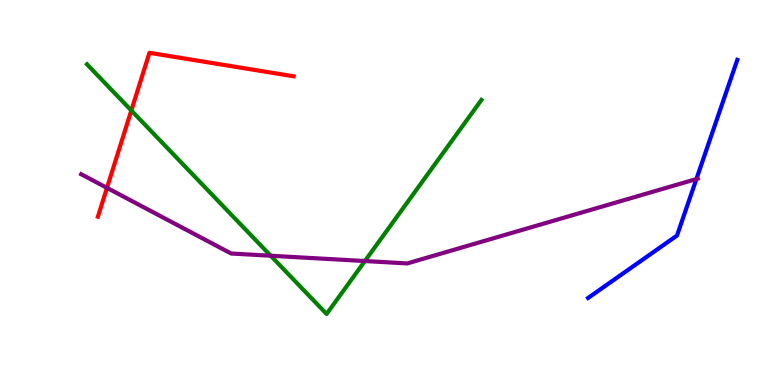[{'lines': ['blue', 'red'], 'intersections': []}, {'lines': ['green', 'red'], 'intersections': [{'x': 1.69, 'y': 7.13}]}, {'lines': ['purple', 'red'], 'intersections': [{'x': 1.38, 'y': 5.12}]}, {'lines': ['blue', 'green'], 'intersections': []}, {'lines': ['blue', 'purple'], 'intersections': [{'x': 8.99, 'y': 5.35}]}, {'lines': ['green', 'purple'], 'intersections': [{'x': 3.49, 'y': 3.36}, {'x': 4.71, 'y': 3.22}]}]